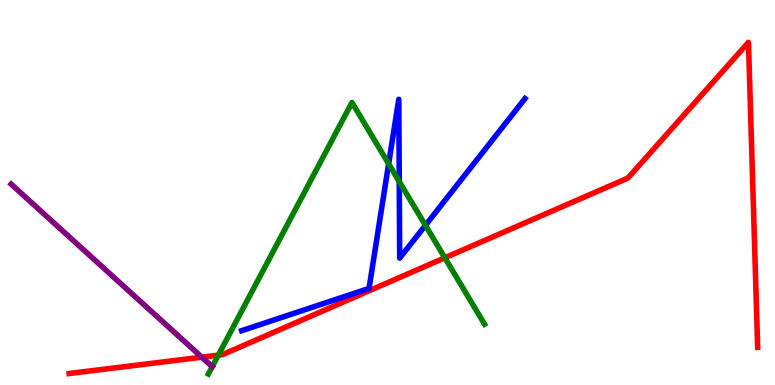[{'lines': ['blue', 'red'], 'intersections': []}, {'lines': ['green', 'red'], 'intersections': [{'x': 2.82, 'y': 0.775}, {'x': 5.74, 'y': 3.3}]}, {'lines': ['purple', 'red'], 'intersections': [{'x': 2.6, 'y': 0.722}]}, {'lines': ['blue', 'green'], 'intersections': [{'x': 5.01, 'y': 5.75}, {'x': 5.15, 'y': 5.28}, {'x': 5.49, 'y': 4.15}]}, {'lines': ['blue', 'purple'], 'intersections': []}, {'lines': ['green', 'purple'], 'intersections': []}]